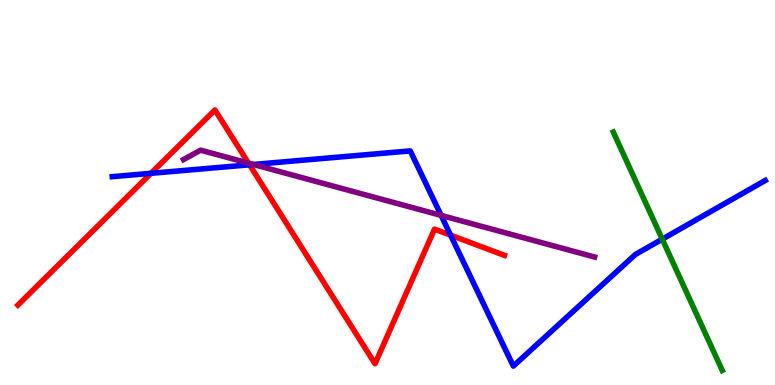[{'lines': ['blue', 'red'], 'intersections': [{'x': 1.95, 'y': 5.5}, {'x': 3.22, 'y': 5.72}, {'x': 5.81, 'y': 3.89}]}, {'lines': ['green', 'red'], 'intersections': []}, {'lines': ['purple', 'red'], 'intersections': [{'x': 3.21, 'y': 5.76}]}, {'lines': ['blue', 'green'], 'intersections': [{'x': 8.55, 'y': 3.79}]}, {'lines': ['blue', 'purple'], 'intersections': [{'x': 3.27, 'y': 5.73}, {'x': 5.69, 'y': 4.41}]}, {'lines': ['green', 'purple'], 'intersections': []}]